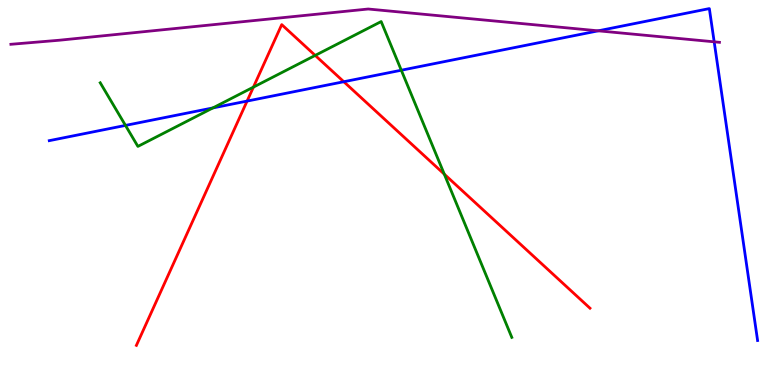[{'lines': ['blue', 'red'], 'intersections': [{'x': 3.19, 'y': 7.37}, {'x': 4.44, 'y': 7.88}]}, {'lines': ['green', 'red'], 'intersections': [{'x': 3.27, 'y': 7.74}, {'x': 4.07, 'y': 8.56}, {'x': 5.73, 'y': 5.48}]}, {'lines': ['purple', 'red'], 'intersections': []}, {'lines': ['blue', 'green'], 'intersections': [{'x': 1.62, 'y': 6.74}, {'x': 2.75, 'y': 7.2}, {'x': 5.18, 'y': 8.18}]}, {'lines': ['blue', 'purple'], 'intersections': [{'x': 7.72, 'y': 9.2}, {'x': 9.22, 'y': 8.91}]}, {'lines': ['green', 'purple'], 'intersections': []}]